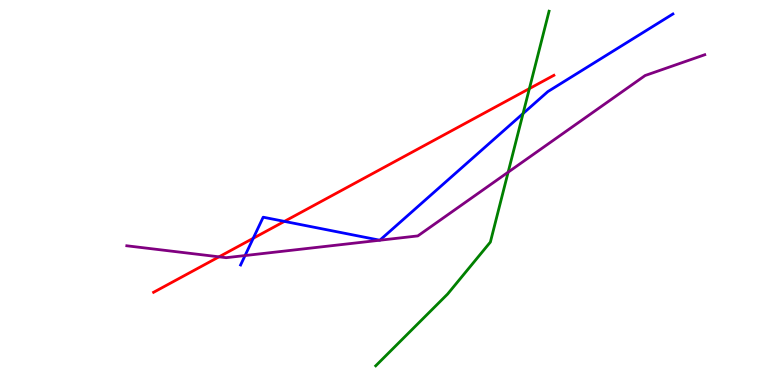[{'lines': ['blue', 'red'], 'intersections': [{'x': 3.27, 'y': 3.81}, {'x': 3.67, 'y': 4.25}]}, {'lines': ['green', 'red'], 'intersections': [{'x': 6.83, 'y': 7.7}]}, {'lines': ['purple', 'red'], 'intersections': [{'x': 2.83, 'y': 3.33}]}, {'lines': ['blue', 'green'], 'intersections': [{'x': 6.75, 'y': 7.05}]}, {'lines': ['blue', 'purple'], 'intersections': [{'x': 3.16, 'y': 3.36}]}, {'lines': ['green', 'purple'], 'intersections': [{'x': 6.56, 'y': 5.53}]}]